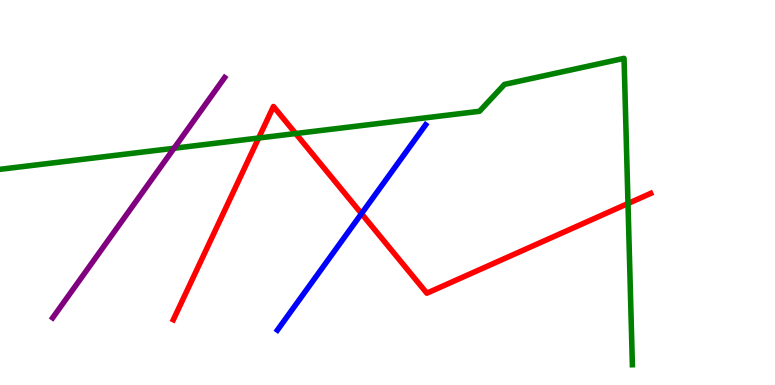[{'lines': ['blue', 'red'], 'intersections': [{'x': 4.66, 'y': 4.45}]}, {'lines': ['green', 'red'], 'intersections': [{'x': 3.34, 'y': 6.41}, {'x': 3.82, 'y': 6.53}, {'x': 8.1, 'y': 4.71}]}, {'lines': ['purple', 'red'], 'intersections': []}, {'lines': ['blue', 'green'], 'intersections': []}, {'lines': ['blue', 'purple'], 'intersections': []}, {'lines': ['green', 'purple'], 'intersections': [{'x': 2.25, 'y': 6.15}]}]